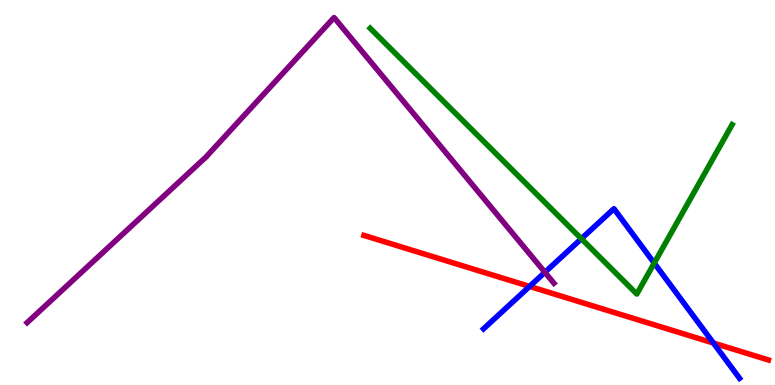[{'lines': ['blue', 'red'], 'intersections': [{'x': 6.83, 'y': 2.56}, {'x': 9.21, 'y': 1.09}]}, {'lines': ['green', 'red'], 'intersections': []}, {'lines': ['purple', 'red'], 'intersections': []}, {'lines': ['blue', 'green'], 'intersections': [{'x': 7.5, 'y': 3.8}, {'x': 8.44, 'y': 3.17}]}, {'lines': ['blue', 'purple'], 'intersections': [{'x': 7.03, 'y': 2.93}]}, {'lines': ['green', 'purple'], 'intersections': []}]